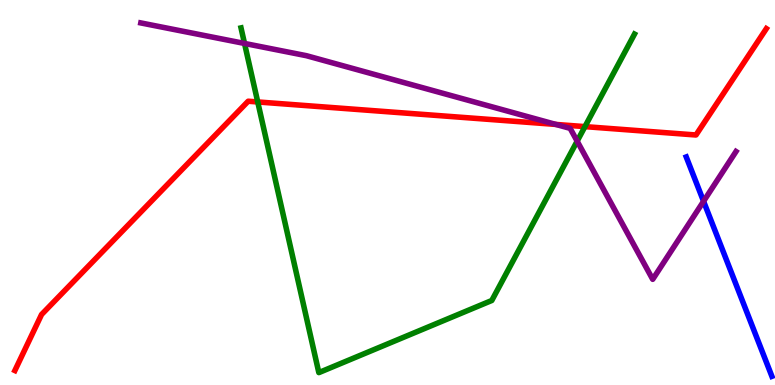[{'lines': ['blue', 'red'], 'intersections': []}, {'lines': ['green', 'red'], 'intersections': [{'x': 3.33, 'y': 7.35}, {'x': 7.55, 'y': 6.71}]}, {'lines': ['purple', 'red'], 'intersections': [{'x': 7.17, 'y': 6.77}]}, {'lines': ['blue', 'green'], 'intersections': []}, {'lines': ['blue', 'purple'], 'intersections': [{'x': 9.08, 'y': 4.77}]}, {'lines': ['green', 'purple'], 'intersections': [{'x': 3.16, 'y': 8.87}, {'x': 7.45, 'y': 6.33}]}]